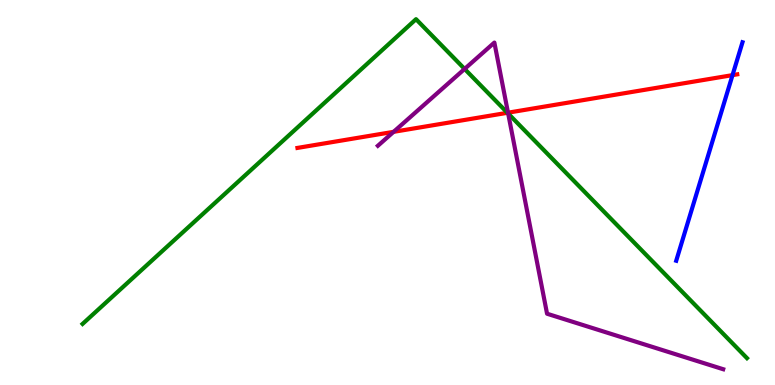[{'lines': ['blue', 'red'], 'intersections': [{'x': 9.45, 'y': 8.05}]}, {'lines': ['green', 'red'], 'intersections': [{'x': 6.55, 'y': 7.07}]}, {'lines': ['purple', 'red'], 'intersections': [{'x': 5.08, 'y': 6.58}, {'x': 6.55, 'y': 7.07}]}, {'lines': ['blue', 'green'], 'intersections': []}, {'lines': ['blue', 'purple'], 'intersections': []}, {'lines': ['green', 'purple'], 'intersections': [{'x': 5.99, 'y': 8.21}, {'x': 6.56, 'y': 7.05}]}]